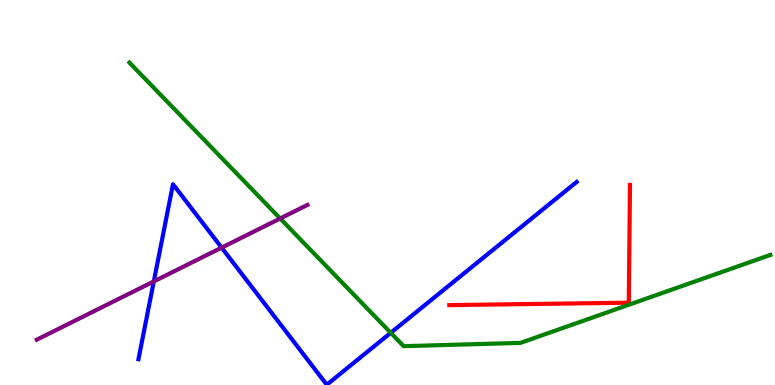[{'lines': ['blue', 'red'], 'intersections': []}, {'lines': ['green', 'red'], 'intersections': []}, {'lines': ['purple', 'red'], 'intersections': []}, {'lines': ['blue', 'green'], 'intersections': [{'x': 5.04, 'y': 1.36}]}, {'lines': ['blue', 'purple'], 'intersections': [{'x': 1.98, 'y': 2.69}, {'x': 2.86, 'y': 3.57}]}, {'lines': ['green', 'purple'], 'intersections': [{'x': 3.62, 'y': 4.32}]}]